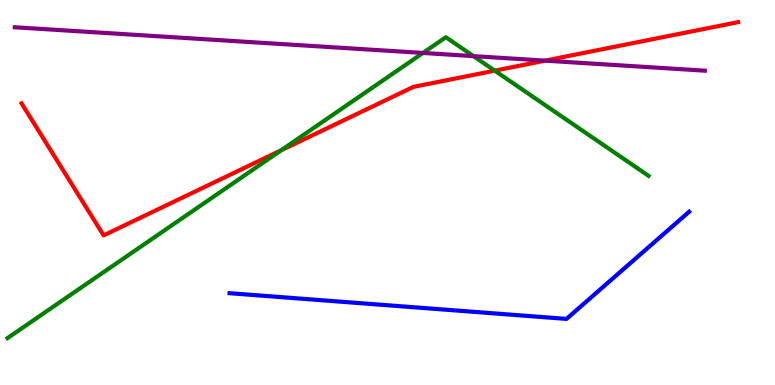[{'lines': ['blue', 'red'], 'intersections': []}, {'lines': ['green', 'red'], 'intersections': [{'x': 3.63, 'y': 6.1}, {'x': 6.38, 'y': 8.16}]}, {'lines': ['purple', 'red'], 'intersections': [{'x': 7.03, 'y': 8.43}]}, {'lines': ['blue', 'green'], 'intersections': []}, {'lines': ['blue', 'purple'], 'intersections': []}, {'lines': ['green', 'purple'], 'intersections': [{'x': 5.46, 'y': 8.62}, {'x': 6.11, 'y': 8.54}]}]